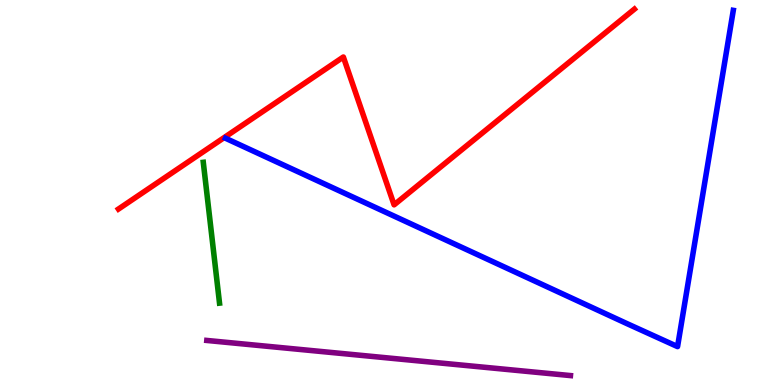[{'lines': ['blue', 'red'], 'intersections': []}, {'lines': ['green', 'red'], 'intersections': []}, {'lines': ['purple', 'red'], 'intersections': []}, {'lines': ['blue', 'green'], 'intersections': []}, {'lines': ['blue', 'purple'], 'intersections': []}, {'lines': ['green', 'purple'], 'intersections': []}]